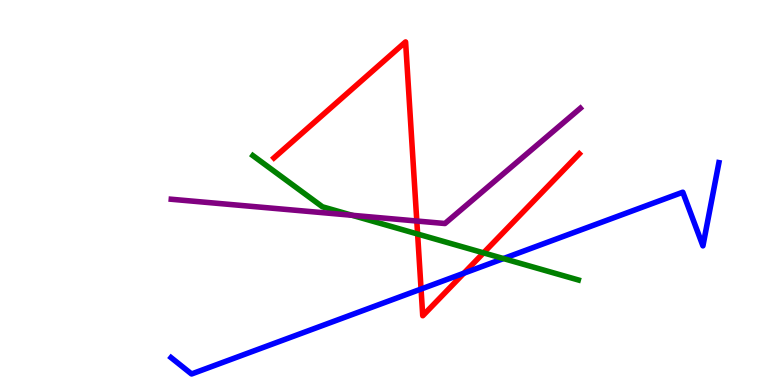[{'lines': ['blue', 'red'], 'intersections': [{'x': 5.43, 'y': 2.49}, {'x': 5.99, 'y': 2.9}]}, {'lines': ['green', 'red'], 'intersections': [{'x': 5.39, 'y': 3.92}, {'x': 6.24, 'y': 3.43}]}, {'lines': ['purple', 'red'], 'intersections': [{'x': 5.38, 'y': 4.26}]}, {'lines': ['blue', 'green'], 'intersections': [{'x': 6.5, 'y': 3.28}]}, {'lines': ['blue', 'purple'], 'intersections': []}, {'lines': ['green', 'purple'], 'intersections': [{'x': 4.54, 'y': 4.41}]}]